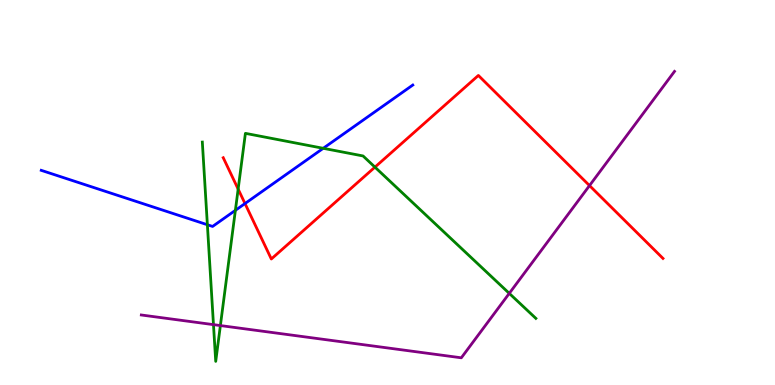[{'lines': ['blue', 'red'], 'intersections': [{'x': 3.16, 'y': 4.71}]}, {'lines': ['green', 'red'], 'intersections': [{'x': 3.07, 'y': 5.09}, {'x': 4.84, 'y': 5.66}]}, {'lines': ['purple', 'red'], 'intersections': [{'x': 7.61, 'y': 5.18}]}, {'lines': ['blue', 'green'], 'intersections': [{'x': 2.68, 'y': 4.16}, {'x': 3.04, 'y': 4.54}, {'x': 4.17, 'y': 6.15}]}, {'lines': ['blue', 'purple'], 'intersections': []}, {'lines': ['green', 'purple'], 'intersections': [{'x': 2.75, 'y': 1.57}, {'x': 2.84, 'y': 1.54}, {'x': 6.57, 'y': 2.38}]}]